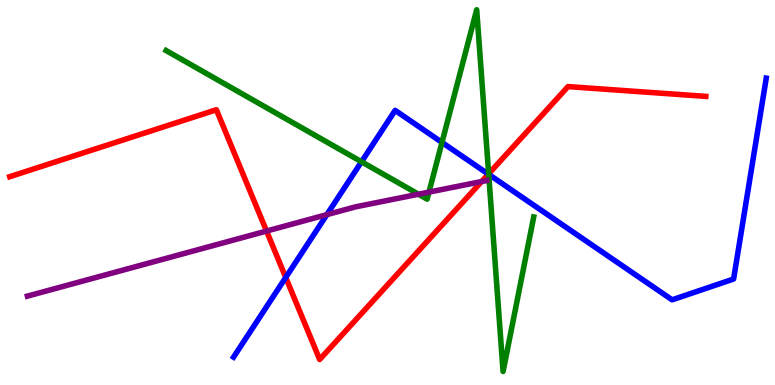[{'lines': ['blue', 'red'], 'intersections': [{'x': 3.69, 'y': 2.79}, {'x': 6.3, 'y': 5.48}]}, {'lines': ['green', 'red'], 'intersections': [{'x': 6.31, 'y': 5.49}]}, {'lines': ['purple', 'red'], 'intersections': [{'x': 3.44, 'y': 4.0}, {'x': 6.21, 'y': 5.28}]}, {'lines': ['blue', 'green'], 'intersections': [{'x': 4.66, 'y': 5.8}, {'x': 5.7, 'y': 6.3}, {'x': 6.31, 'y': 5.47}]}, {'lines': ['blue', 'purple'], 'intersections': [{'x': 4.22, 'y': 4.43}]}, {'lines': ['green', 'purple'], 'intersections': [{'x': 5.4, 'y': 4.96}, {'x': 5.54, 'y': 5.01}]}]